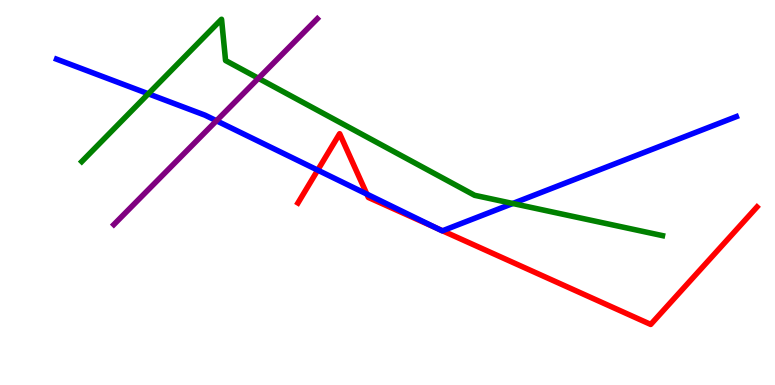[{'lines': ['blue', 'red'], 'intersections': [{'x': 4.1, 'y': 5.58}, {'x': 4.73, 'y': 4.96}, {'x': 5.64, 'y': 4.07}, {'x': 5.71, 'y': 4.01}]}, {'lines': ['green', 'red'], 'intersections': []}, {'lines': ['purple', 'red'], 'intersections': []}, {'lines': ['blue', 'green'], 'intersections': [{'x': 1.91, 'y': 7.56}, {'x': 6.62, 'y': 4.71}]}, {'lines': ['blue', 'purple'], 'intersections': [{'x': 2.79, 'y': 6.86}]}, {'lines': ['green', 'purple'], 'intersections': [{'x': 3.33, 'y': 7.97}]}]